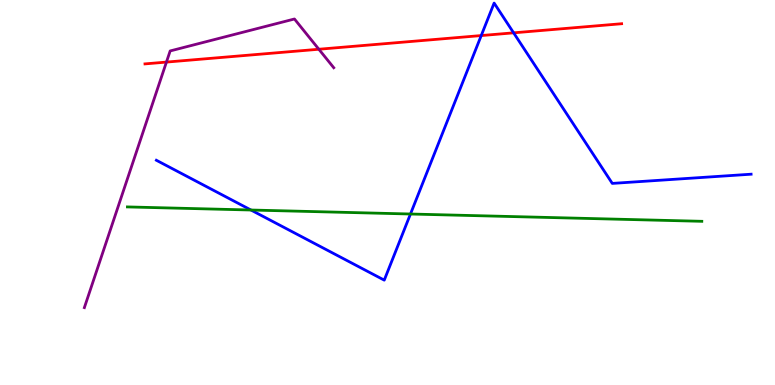[{'lines': ['blue', 'red'], 'intersections': [{'x': 6.21, 'y': 9.08}, {'x': 6.63, 'y': 9.15}]}, {'lines': ['green', 'red'], 'intersections': []}, {'lines': ['purple', 'red'], 'intersections': [{'x': 2.15, 'y': 8.39}, {'x': 4.11, 'y': 8.72}]}, {'lines': ['blue', 'green'], 'intersections': [{'x': 3.24, 'y': 4.55}, {'x': 5.3, 'y': 4.44}]}, {'lines': ['blue', 'purple'], 'intersections': []}, {'lines': ['green', 'purple'], 'intersections': []}]